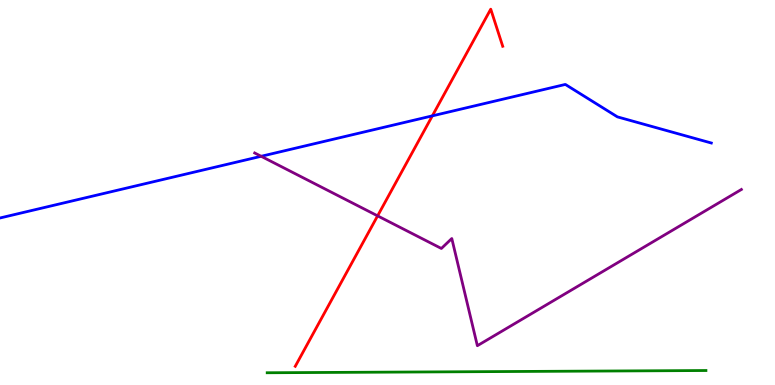[{'lines': ['blue', 'red'], 'intersections': [{'x': 5.58, 'y': 6.99}]}, {'lines': ['green', 'red'], 'intersections': []}, {'lines': ['purple', 'red'], 'intersections': [{'x': 4.87, 'y': 4.39}]}, {'lines': ['blue', 'green'], 'intersections': []}, {'lines': ['blue', 'purple'], 'intersections': [{'x': 3.37, 'y': 5.94}]}, {'lines': ['green', 'purple'], 'intersections': []}]